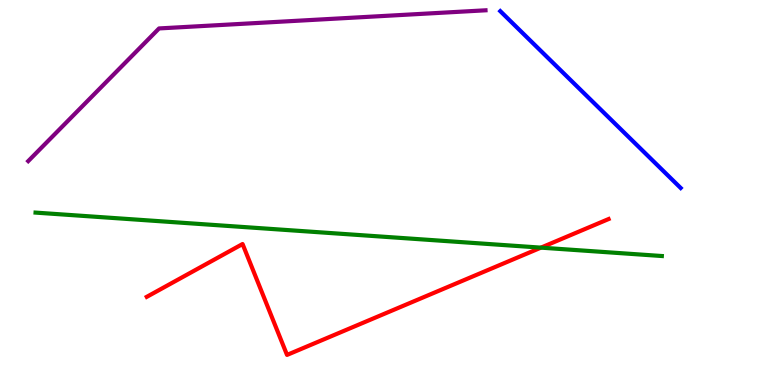[{'lines': ['blue', 'red'], 'intersections': []}, {'lines': ['green', 'red'], 'intersections': [{'x': 6.98, 'y': 3.57}]}, {'lines': ['purple', 'red'], 'intersections': []}, {'lines': ['blue', 'green'], 'intersections': []}, {'lines': ['blue', 'purple'], 'intersections': []}, {'lines': ['green', 'purple'], 'intersections': []}]